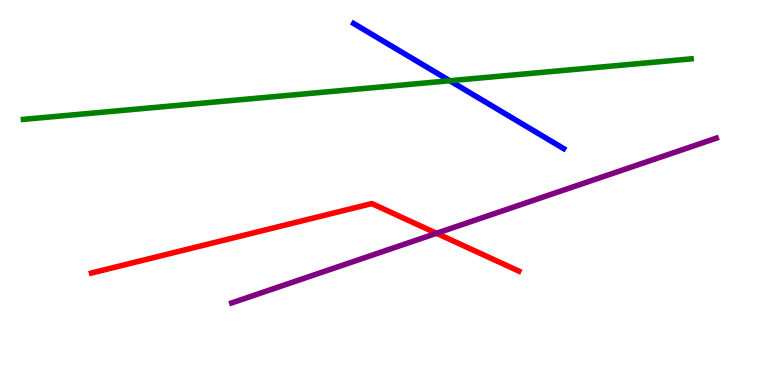[{'lines': ['blue', 'red'], 'intersections': []}, {'lines': ['green', 'red'], 'intersections': []}, {'lines': ['purple', 'red'], 'intersections': [{'x': 5.63, 'y': 3.94}]}, {'lines': ['blue', 'green'], 'intersections': [{'x': 5.8, 'y': 7.9}]}, {'lines': ['blue', 'purple'], 'intersections': []}, {'lines': ['green', 'purple'], 'intersections': []}]